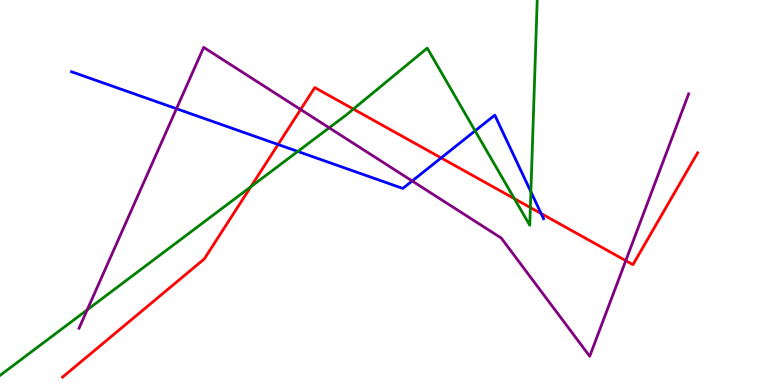[{'lines': ['blue', 'red'], 'intersections': [{'x': 3.59, 'y': 6.25}, {'x': 5.69, 'y': 5.9}, {'x': 6.98, 'y': 4.45}]}, {'lines': ['green', 'red'], 'intersections': [{'x': 3.24, 'y': 5.15}, {'x': 4.56, 'y': 7.17}, {'x': 6.64, 'y': 4.84}, {'x': 6.84, 'y': 4.61}]}, {'lines': ['purple', 'red'], 'intersections': [{'x': 3.88, 'y': 7.16}, {'x': 8.07, 'y': 3.23}]}, {'lines': ['blue', 'green'], 'intersections': [{'x': 3.84, 'y': 6.07}, {'x': 6.13, 'y': 6.6}, {'x': 6.85, 'y': 5.02}]}, {'lines': ['blue', 'purple'], 'intersections': [{'x': 2.28, 'y': 7.18}, {'x': 5.32, 'y': 5.3}]}, {'lines': ['green', 'purple'], 'intersections': [{'x': 1.13, 'y': 1.95}, {'x': 4.25, 'y': 6.68}]}]